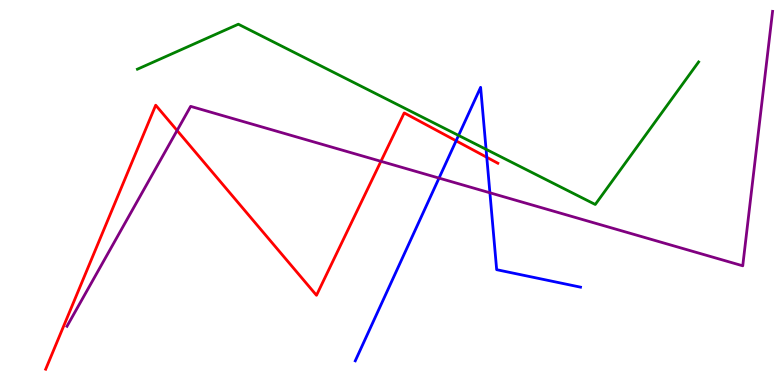[{'lines': ['blue', 'red'], 'intersections': [{'x': 5.89, 'y': 6.34}, {'x': 6.28, 'y': 5.91}]}, {'lines': ['green', 'red'], 'intersections': []}, {'lines': ['purple', 'red'], 'intersections': [{'x': 2.29, 'y': 6.61}, {'x': 4.92, 'y': 5.81}]}, {'lines': ['blue', 'green'], 'intersections': [{'x': 5.92, 'y': 6.48}, {'x': 6.27, 'y': 6.12}]}, {'lines': ['blue', 'purple'], 'intersections': [{'x': 5.66, 'y': 5.37}, {'x': 6.32, 'y': 4.99}]}, {'lines': ['green', 'purple'], 'intersections': []}]